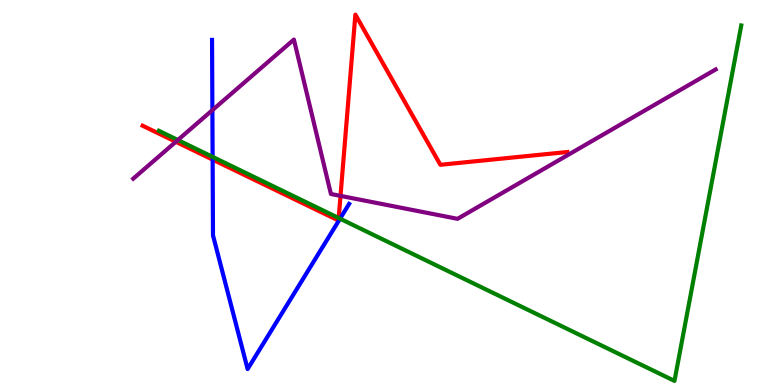[{'lines': ['blue', 'red'], 'intersections': [{'x': 2.74, 'y': 5.85}]}, {'lines': ['green', 'red'], 'intersections': [{'x': 4.37, 'y': 4.34}]}, {'lines': ['purple', 'red'], 'intersections': [{'x': 2.27, 'y': 6.32}, {'x': 4.39, 'y': 4.91}]}, {'lines': ['blue', 'green'], 'intersections': [{'x': 2.74, 'y': 5.93}, {'x': 4.39, 'y': 4.32}]}, {'lines': ['blue', 'purple'], 'intersections': [{'x': 2.74, 'y': 7.14}]}, {'lines': ['green', 'purple'], 'intersections': [{'x': 2.3, 'y': 6.36}]}]